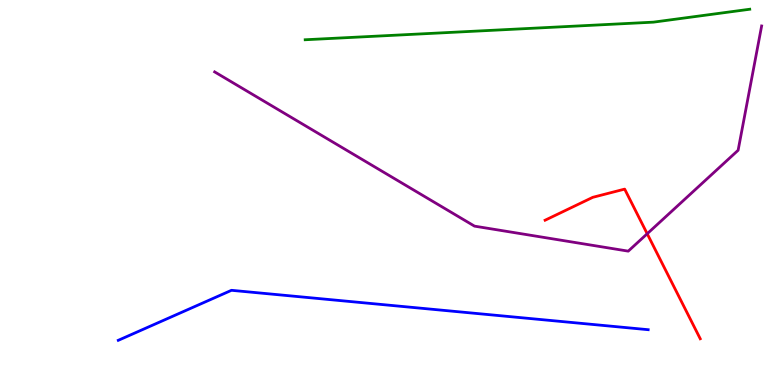[{'lines': ['blue', 'red'], 'intersections': []}, {'lines': ['green', 'red'], 'intersections': []}, {'lines': ['purple', 'red'], 'intersections': [{'x': 8.35, 'y': 3.93}]}, {'lines': ['blue', 'green'], 'intersections': []}, {'lines': ['blue', 'purple'], 'intersections': []}, {'lines': ['green', 'purple'], 'intersections': []}]